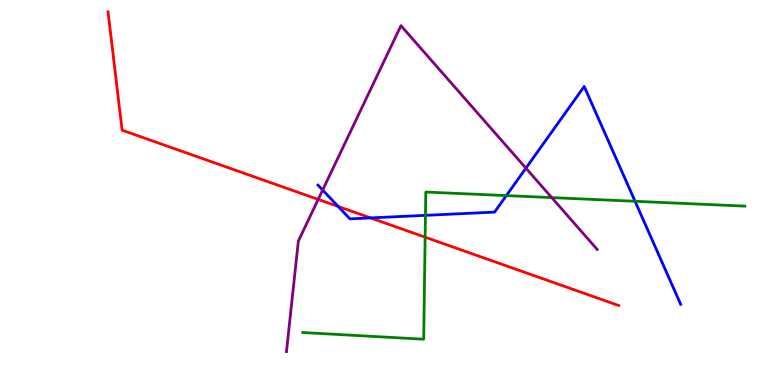[{'lines': ['blue', 'red'], 'intersections': [{'x': 4.36, 'y': 4.64}, {'x': 4.78, 'y': 4.34}]}, {'lines': ['green', 'red'], 'intersections': [{'x': 5.49, 'y': 3.84}]}, {'lines': ['purple', 'red'], 'intersections': [{'x': 4.11, 'y': 4.82}]}, {'lines': ['blue', 'green'], 'intersections': [{'x': 5.49, 'y': 4.41}, {'x': 6.53, 'y': 4.92}, {'x': 8.19, 'y': 4.77}]}, {'lines': ['blue', 'purple'], 'intersections': [{'x': 4.16, 'y': 5.06}, {'x': 6.79, 'y': 5.63}]}, {'lines': ['green', 'purple'], 'intersections': [{'x': 7.12, 'y': 4.87}]}]